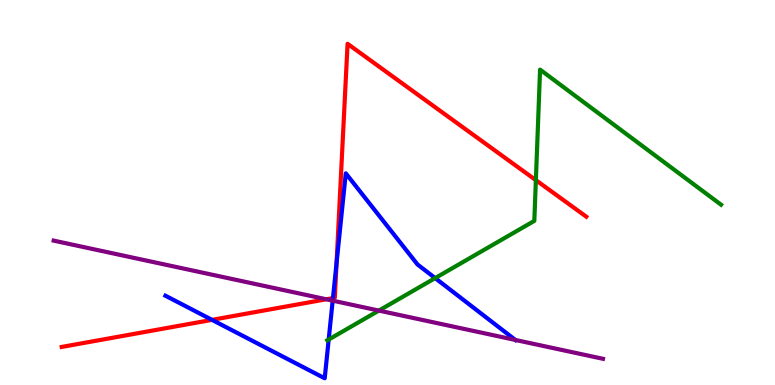[{'lines': ['blue', 'red'], 'intersections': [{'x': 2.74, 'y': 1.69}, {'x': 4.3, 'y': 2.26}, {'x': 4.34, 'y': 3.17}]}, {'lines': ['green', 'red'], 'intersections': [{'x': 6.91, 'y': 5.32}]}, {'lines': ['purple', 'red'], 'intersections': [{'x': 4.21, 'y': 2.23}]}, {'lines': ['blue', 'green'], 'intersections': [{'x': 4.24, 'y': 1.18}, {'x': 5.62, 'y': 2.78}]}, {'lines': ['blue', 'purple'], 'intersections': [{'x': 4.29, 'y': 2.19}, {'x': 6.65, 'y': 1.17}]}, {'lines': ['green', 'purple'], 'intersections': [{'x': 4.89, 'y': 1.93}]}]